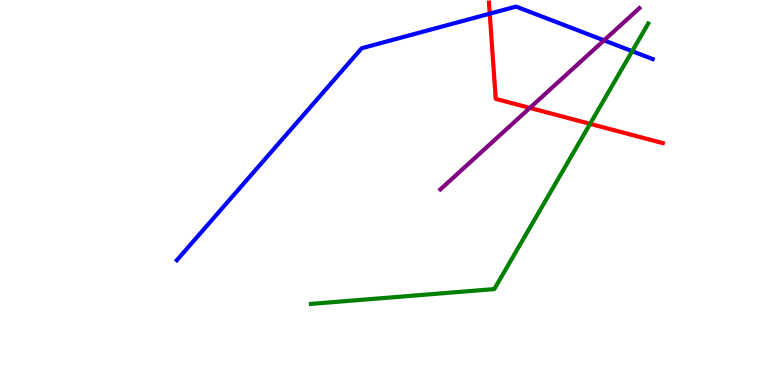[{'lines': ['blue', 'red'], 'intersections': [{'x': 6.32, 'y': 9.64}]}, {'lines': ['green', 'red'], 'intersections': [{'x': 7.61, 'y': 6.78}]}, {'lines': ['purple', 'red'], 'intersections': [{'x': 6.84, 'y': 7.2}]}, {'lines': ['blue', 'green'], 'intersections': [{'x': 8.16, 'y': 8.67}]}, {'lines': ['blue', 'purple'], 'intersections': [{'x': 7.79, 'y': 8.95}]}, {'lines': ['green', 'purple'], 'intersections': []}]